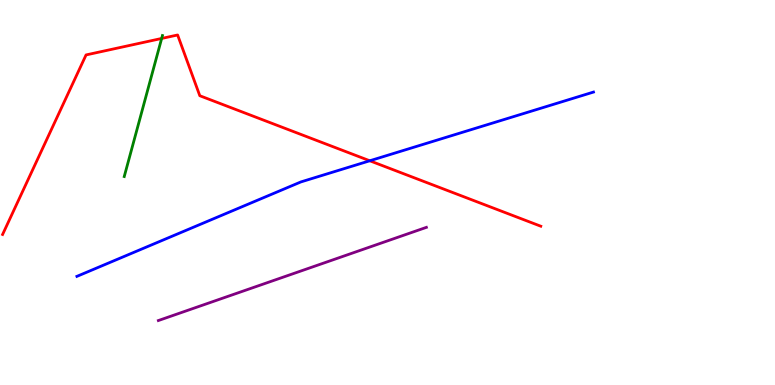[{'lines': ['blue', 'red'], 'intersections': [{'x': 4.77, 'y': 5.82}]}, {'lines': ['green', 'red'], 'intersections': [{'x': 2.09, 'y': 9.0}]}, {'lines': ['purple', 'red'], 'intersections': []}, {'lines': ['blue', 'green'], 'intersections': []}, {'lines': ['blue', 'purple'], 'intersections': []}, {'lines': ['green', 'purple'], 'intersections': []}]